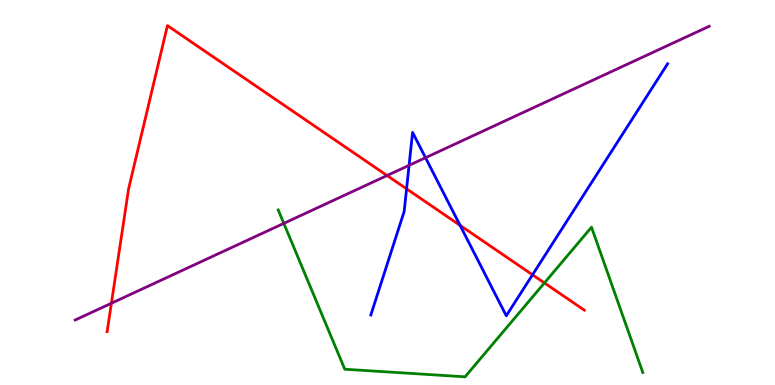[{'lines': ['blue', 'red'], 'intersections': [{'x': 5.25, 'y': 5.09}, {'x': 5.94, 'y': 4.15}, {'x': 6.87, 'y': 2.86}]}, {'lines': ['green', 'red'], 'intersections': [{'x': 7.02, 'y': 2.65}]}, {'lines': ['purple', 'red'], 'intersections': [{'x': 1.44, 'y': 2.12}, {'x': 4.99, 'y': 5.44}]}, {'lines': ['blue', 'green'], 'intersections': []}, {'lines': ['blue', 'purple'], 'intersections': [{'x': 5.28, 'y': 5.71}, {'x': 5.49, 'y': 5.9}]}, {'lines': ['green', 'purple'], 'intersections': [{'x': 3.66, 'y': 4.2}]}]